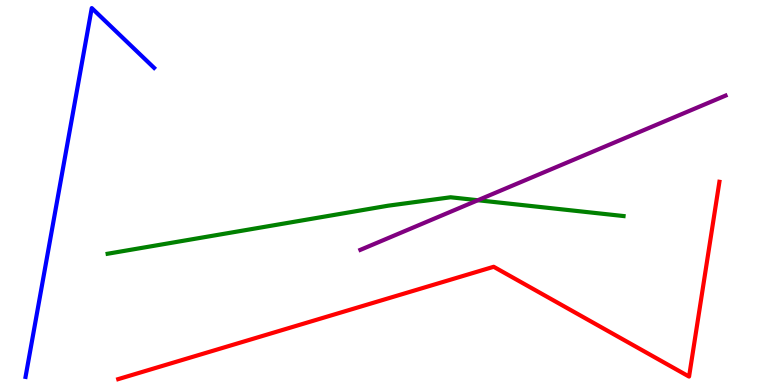[{'lines': ['blue', 'red'], 'intersections': []}, {'lines': ['green', 'red'], 'intersections': []}, {'lines': ['purple', 'red'], 'intersections': []}, {'lines': ['blue', 'green'], 'intersections': []}, {'lines': ['blue', 'purple'], 'intersections': []}, {'lines': ['green', 'purple'], 'intersections': [{'x': 6.17, 'y': 4.8}]}]